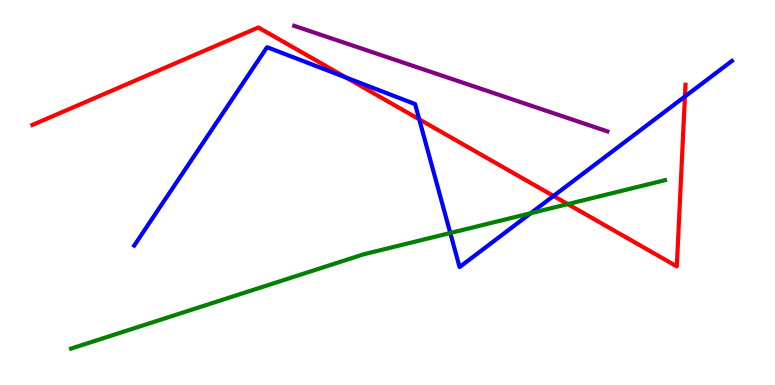[{'lines': ['blue', 'red'], 'intersections': [{'x': 4.47, 'y': 7.99}, {'x': 5.41, 'y': 6.9}, {'x': 7.14, 'y': 4.91}, {'x': 8.84, 'y': 7.49}]}, {'lines': ['green', 'red'], 'intersections': [{'x': 7.33, 'y': 4.7}]}, {'lines': ['purple', 'red'], 'intersections': []}, {'lines': ['blue', 'green'], 'intersections': [{'x': 5.81, 'y': 3.95}, {'x': 6.85, 'y': 4.46}]}, {'lines': ['blue', 'purple'], 'intersections': []}, {'lines': ['green', 'purple'], 'intersections': []}]